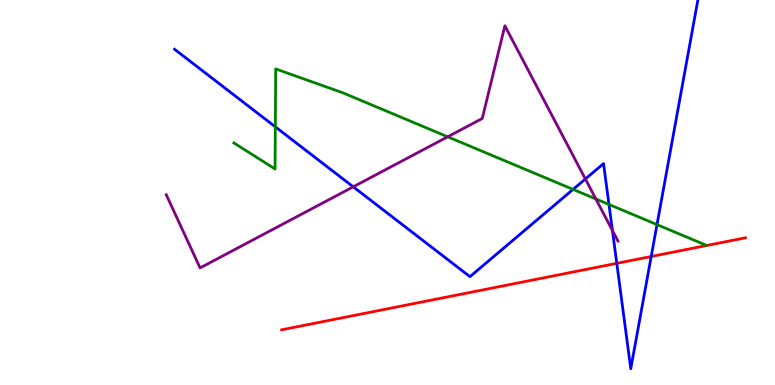[{'lines': ['blue', 'red'], 'intersections': [{'x': 7.96, 'y': 3.16}, {'x': 8.4, 'y': 3.34}]}, {'lines': ['green', 'red'], 'intersections': []}, {'lines': ['purple', 'red'], 'intersections': []}, {'lines': ['blue', 'green'], 'intersections': [{'x': 3.55, 'y': 6.71}, {'x': 7.39, 'y': 5.08}, {'x': 7.86, 'y': 4.69}, {'x': 8.48, 'y': 4.17}]}, {'lines': ['blue', 'purple'], 'intersections': [{'x': 4.56, 'y': 5.15}, {'x': 7.55, 'y': 5.35}, {'x': 7.9, 'y': 4.01}]}, {'lines': ['green', 'purple'], 'intersections': [{'x': 5.78, 'y': 6.45}, {'x': 7.69, 'y': 4.83}]}]